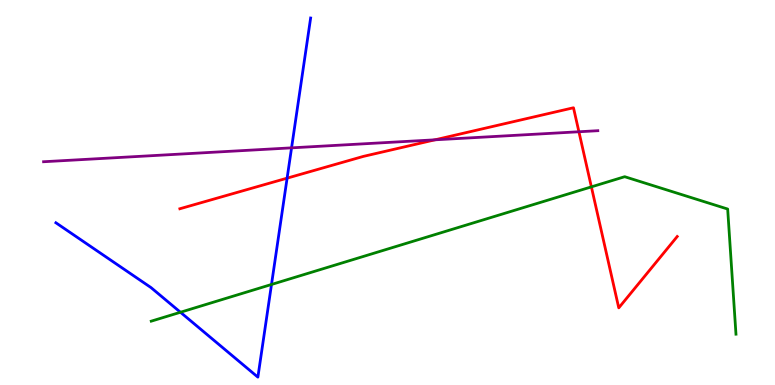[{'lines': ['blue', 'red'], 'intersections': [{'x': 3.7, 'y': 5.37}]}, {'lines': ['green', 'red'], 'intersections': [{'x': 7.63, 'y': 5.15}]}, {'lines': ['purple', 'red'], 'intersections': [{'x': 5.61, 'y': 6.37}, {'x': 7.47, 'y': 6.58}]}, {'lines': ['blue', 'green'], 'intersections': [{'x': 2.33, 'y': 1.89}, {'x': 3.5, 'y': 2.61}]}, {'lines': ['blue', 'purple'], 'intersections': [{'x': 3.76, 'y': 6.16}]}, {'lines': ['green', 'purple'], 'intersections': []}]